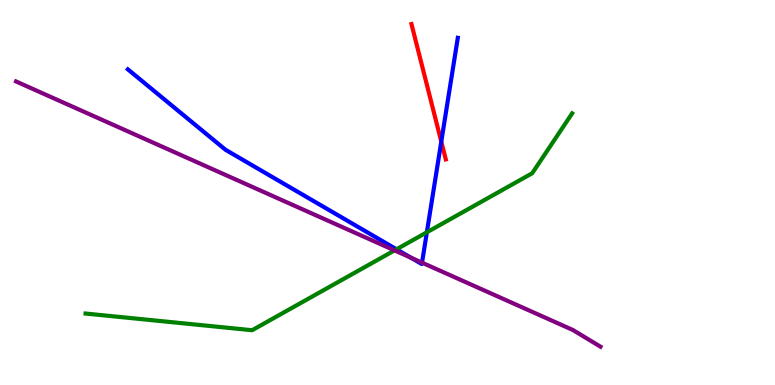[{'lines': ['blue', 'red'], 'intersections': [{'x': 5.69, 'y': 6.32}]}, {'lines': ['green', 'red'], 'intersections': []}, {'lines': ['purple', 'red'], 'intersections': []}, {'lines': ['blue', 'green'], 'intersections': [{'x': 5.12, 'y': 3.52}, {'x': 5.51, 'y': 3.97}]}, {'lines': ['blue', 'purple'], 'intersections': [{'x': 5.3, 'y': 3.31}, {'x': 5.45, 'y': 3.18}]}, {'lines': ['green', 'purple'], 'intersections': [{'x': 5.09, 'y': 3.5}]}]